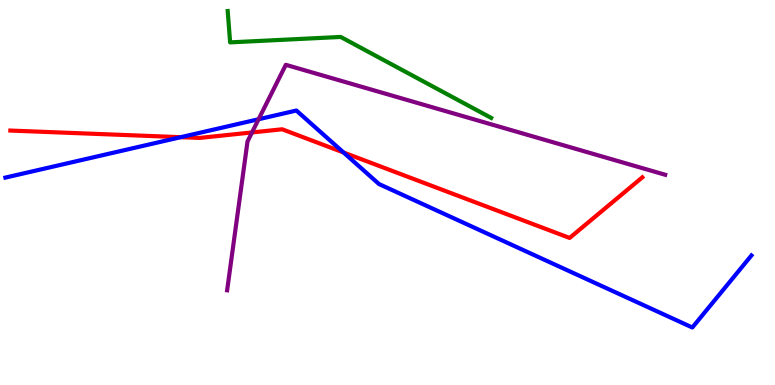[{'lines': ['blue', 'red'], 'intersections': [{'x': 2.33, 'y': 6.44}, {'x': 4.43, 'y': 6.04}]}, {'lines': ['green', 'red'], 'intersections': []}, {'lines': ['purple', 'red'], 'intersections': [{'x': 3.25, 'y': 6.56}]}, {'lines': ['blue', 'green'], 'intersections': []}, {'lines': ['blue', 'purple'], 'intersections': [{'x': 3.34, 'y': 6.9}]}, {'lines': ['green', 'purple'], 'intersections': []}]